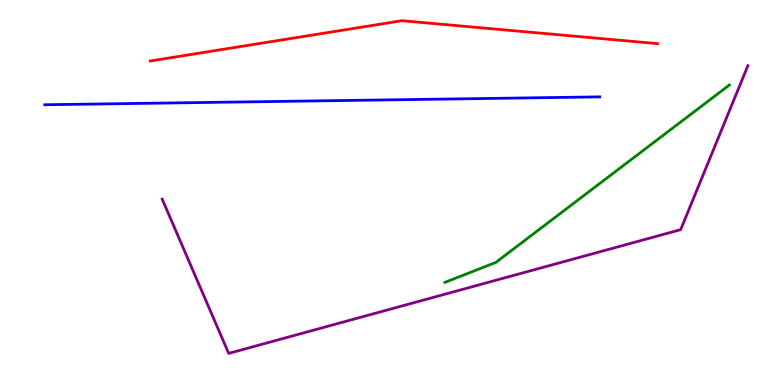[{'lines': ['blue', 'red'], 'intersections': []}, {'lines': ['green', 'red'], 'intersections': []}, {'lines': ['purple', 'red'], 'intersections': []}, {'lines': ['blue', 'green'], 'intersections': []}, {'lines': ['blue', 'purple'], 'intersections': []}, {'lines': ['green', 'purple'], 'intersections': []}]